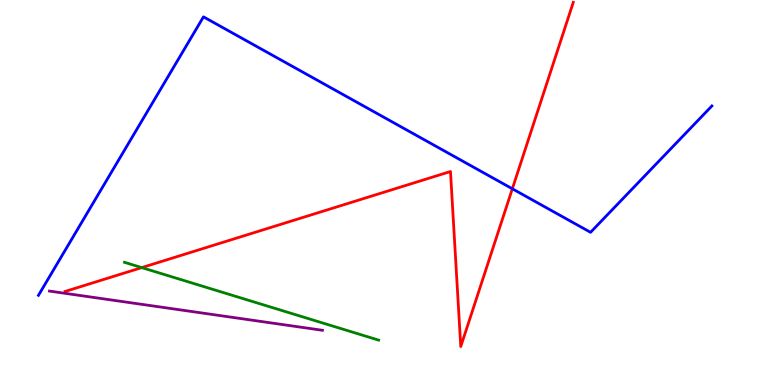[{'lines': ['blue', 'red'], 'intersections': [{'x': 6.61, 'y': 5.1}]}, {'lines': ['green', 'red'], 'intersections': [{'x': 1.83, 'y': 3.05}]}, {'lines': ['purple', 'red'], 'intersections': []}, {'lines': ['blue', 'green'], 'intersections': []}, {'lines': ['blue', 'purple'], 'intersections': []}, {'lines': ['green', 'purple'], 'intersections': []}]